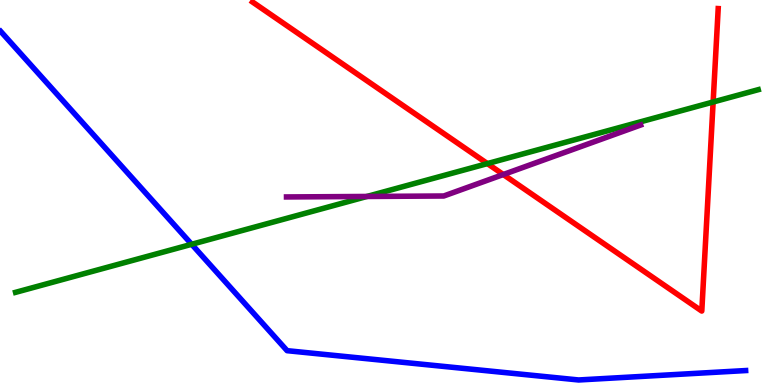[{'lines': ['blue', 'red'], 'intersections': []}, {'lines': ['green', 'red'], 'intersections': [{'x': 6.29, 'y': 5.75}, {'x': 9.2, 'y': 7.35}]}, {'lines': ['purple', 'red'], 'intersections': [{'x': 6.49, 'y': 5.47}]}, {'lines': ['blue', 'green'], 'intersections': [{'x': 2.47, 'y': 3.65}]}, {'lines': ['blue', 'purple'], 'intersections': []}, {'lines': ['green', 'purple'], 'intersections': [{'x': 4.73, 'y': 4.9}]}]